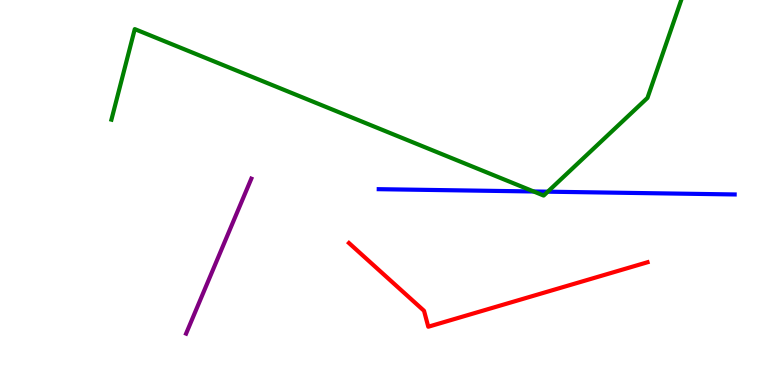[{'lines': ['blue', 'red'], 'intersections': []}, {'lines': ['green', 'red'], 'intersections': []}, {'lines': ['purple', 'red'], 'intersections': []}, {'lines': ['blue', 'green'], 'intersections': [{'x': 6.89, 'y': 5.03}, {'x': 7.07, 'y': 5.02}]}, {'lines': ['blue', 'purple'], 'intersections': []}, {'lines': ['green', 'purple'], 'intersections': []}]